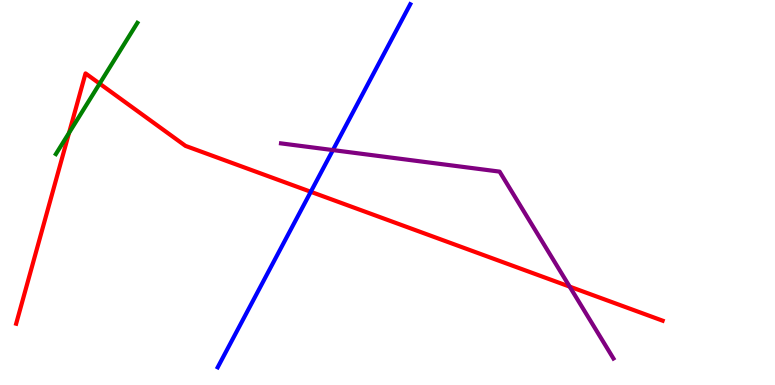[{'lines': ['blue', 'red'], 'intersections': [{'x': 4.01, 'y': 5.02}]}, {'lines': ['green', 'red'], 'intersections': [{'x': 0.891, 'y': 6.55}, {'x': 1.29, 'y': 7.83}]}, {'lines': ['purple', 'red'], 'intersections': [{'x': 7.35, 'y': 2.56}]}, {'lines': ['blue', 'green'], 'intersections': []}, {'lines': ['blue', 'purple'], 'intersections': [{'x': 4.3, 'y': 6.1}]}, {'lines': ['green', 'purple'], 'intersections': []}]